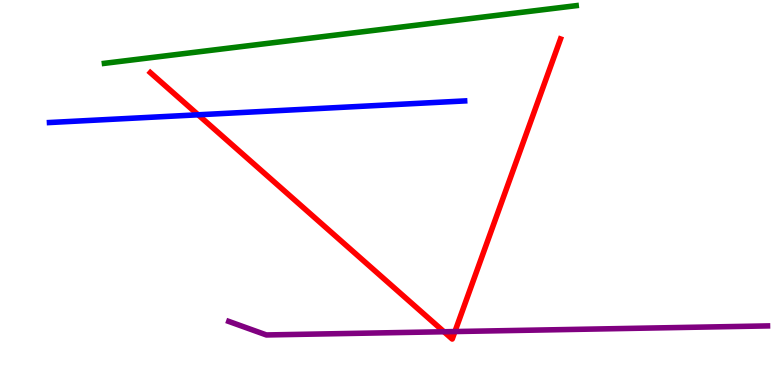[{'lines': ['blue', 'red'], 'intersections': [{'x': 2.56, 'y': 7.02}]}, {'lines': ['green', 'red'], 'intersections': []}, {'lines': ['purple', 'red'], 'intersections': [{'x': 5.73, 'y': 1.38}, {'x': 5.87, 'y': 1.39}]}, {'lines': ['blue', 'green'], 'intersections': []}, {'lines': ['blue', 'purple'], 'intersections': []}, {'lines': ['green', 'purple'], 'intersections': []}]